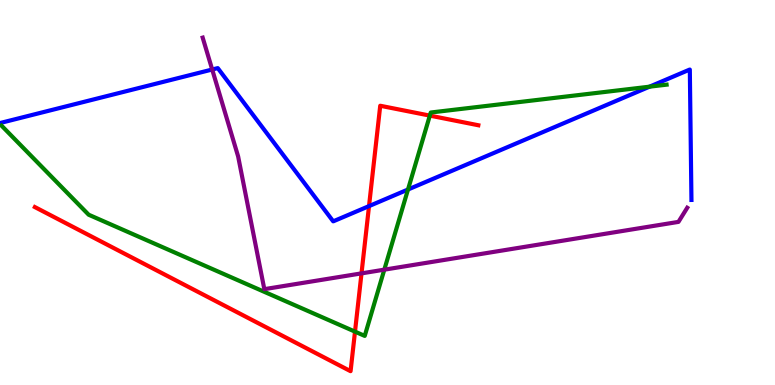[{'lines': ['blue', 'red'], 'intersections': [{'x': 4.76, 'y': 4.65}]}, {'lines': ['green', 'red'], 'intersections': [{'x': 4.58, 'y': 1.39}, {'x': 5.55, 'y': 7.0}]}, {'lines': ['purple', 'red'], 'intersections': [{'x': 4.66, 'y': 2.9}]}, {'lines': ['blue', 'green'], 'intersections': [{'x': 5.26, 'y': 5.08}, {'x': 8.38, 'y': 7.75}]}, {'lines': ['blue', 'purple'], 'intersections': [{'x': 2.74, 'y': 8.19}]}, {'lines': ['green', 'purple'], 'intersections': [{'x': 4.96, 'y': 3.0}]}]